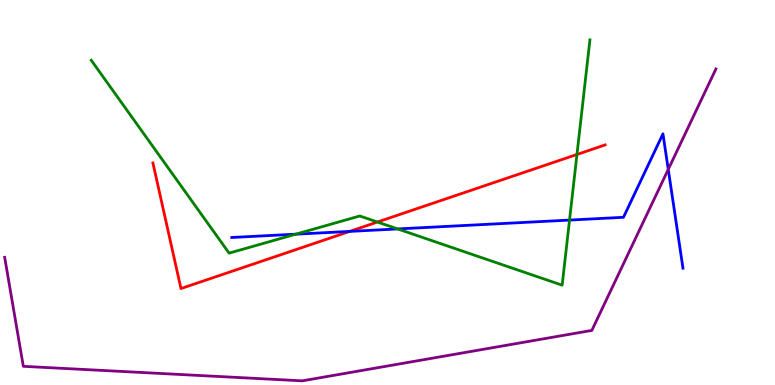[{'lines': ['blue', 'red'], 'intersections': [{'x': 4.51, 'y': 3.99}]}, {'lines': ['green', 'red'], 'intersections': [{'x': 4.87, 'y': 4.23}, {'x': 7.44, 'y': 5.99}]}, {'lines': ['purple', 'red'], 'intersections': []}, {'lines': ['blue', 'green'], 'intersections': [{'x': 3.82, 'y': 3.92}, {'x': 5.13, 'y': 4.05}, {'x': 7.35, 'y': 4.28}]}, {'lines': ['blue', 'purple'], 'intersections': [{'x': 8.62, 'y': 5.6}]}, {'lines': ['green', 'purple'], 'intersections': []}]